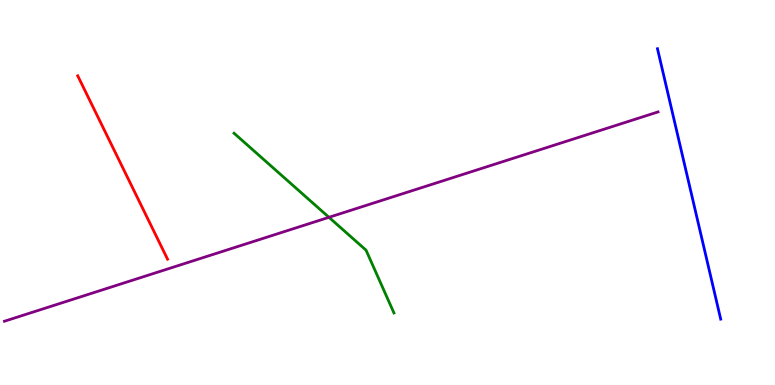[{'lines': ['blue', 'red'], 'intersections': []}, {'lines': ['green', 'red'], 'intersections': []}, {'lines': ['purple', 'red'], 'intersections': []}, {'lines': ['blue', 'green'], 'intersections': []}, {'lines': ['blue', 'purple'], 'intersections': []}, {'lines': ['green', 'purple'], 'intersections': [{'x': 4.24, 'y': 4.36}]}]